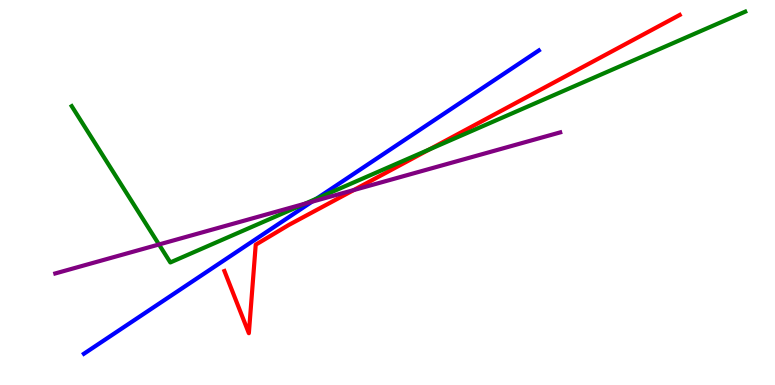[{'lines': ['blue', 'red'], 'intersections': []}, {'lines': ['green', 'red'], 'intersections': [{'x': 5.54, 'y': 6.12}]}, {'lines': ['purple', 'red'], 'intersections': [{'x': 4.56, 'y': 5.06}]}, {'lines': ['blue', 'green'], 'intersections': [{'x': 4.08, 'y': 4.84}]}, {'lines': ['blue', 'purple'], 'intersections': [{'x': 4.02, 'y': 4.76}]}, {'lines': ['green', 'purple'], 'intersections': [{'x': 2.05, 'y': 3.65}, {'x': 3.94, 'y': 4.71}]}]